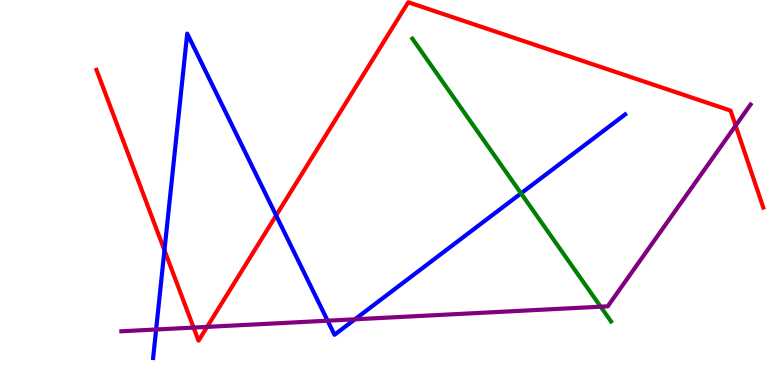[{'lines': ['blue', 'red'], 'intersections': [{'x': 2.12, 'y': 3.5}, {'x': 3.56, 'y': 4.4}]}, {'lines': ['green', 'red'], 'intersections': []}, {'lines': ['purple', 'red'], 'intersections': [{'x': 2.5, 'y': 1.49}, {'x': 2.67, 'y': 1.51}, {'x': 9.49, 'y': 6.74}]}, {'lines': ['blue', 'green'], 'intersections': [{'x': 6.72, 'y': 4.98}]}, {'lines': ['blue', 'purple'], 'intersections': [{'x': 2.01, 'y': 1.44}, {'x': 4.23, 'y': 1.67}, {'x': 4.58, 'y': 1.71}]}, {'lines': ['green', 'purple'], 'intersections': [{'x': 7.75, 'y': 2.03}]}]